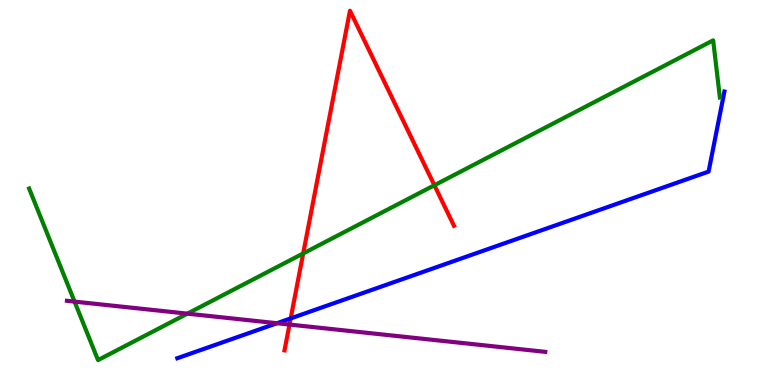[{'lines': ['blue', 'red'], 'intersections': [{'x': 3.75, 'y': 1.73}]}, {'lines': ['green', 'red'], 'intersections': [{'x': 3.91, 'y': 3.42}, {'x': 5.61, 'y': 5.19}]}, {'lines': ['purple', 'red'], 'intersections': [{'x': 3.74, 'y': 1.57}]}, {'lines': ['blue', 'green'], 'intersections': []}, {'lines': ['blue', 'purple'], 'intersections': [{'x': 3.57, 'y': 1.6}]}, {'lines': ['green', 'purple'], 'intersections': [{'x': 0.962, 'y': 2.17}, {'x': 2.42, 'y': 1.85}]}]